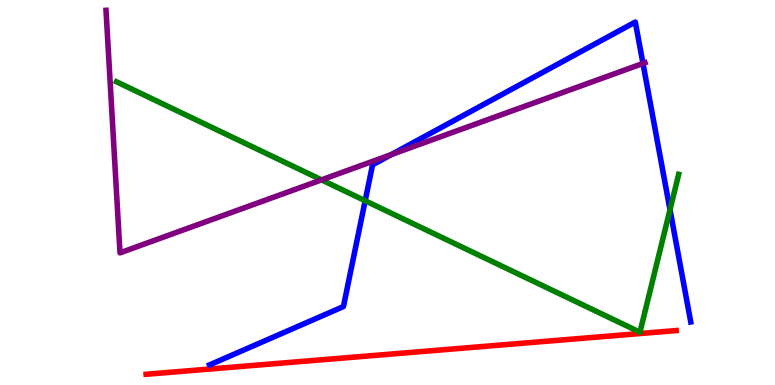[{'lines': ['blue', 'red'], 'intersections': []}, {'lines': ['green', 'red'], 'intersections': []}, {'lines': ['purple', 'red'], 'intersections': []}, {'lines': ['blue', 'green'], 'intersections': [{'x': 4.71, 'y': 4.79}, {'x': 8.65, 'y': 4.55}]}, {'lines': ['blue', 'purple'], 'intersections': [{'x': 5.05, 'y': 5.99}, {'x': 8.3, 'y': 8.35}]}, {'lines': ['green', 'purple'], 'intersections': [{'x': 4.15, 'y': 5.33}]}]